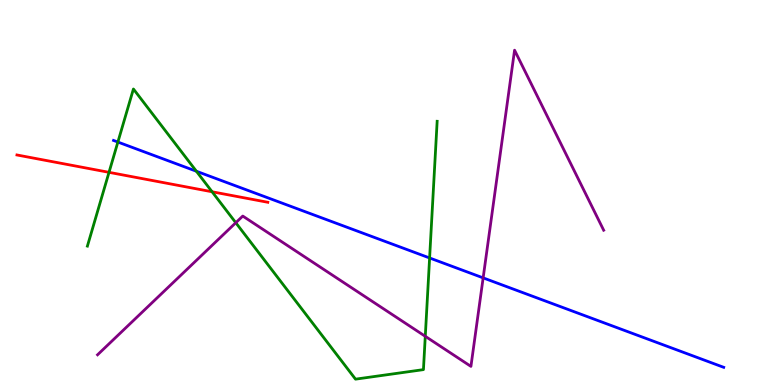[{'lines': ['blue', 'red'], 'intersections': []}, {'lines': ['green', 'red'], 'intersections': [{'x': 1.41, 'y': 5.52}, {'x': 2.74, 'y': 5.02}]}, {'lines': ['purple', 'red'], 'intersections': []}, {'lines': ['blue', 'green'], 'intersections': [{'x': 1.52, 'y': 6.31}, {'x': 2.53, 'y': 5.55}, {'x': 5.54, 'y': 3.3}]}, {'lines': ['blue', 'purple'], 'intersections': [{'x': 6.23, 'y': 2.78}]}, {'lines': ['green', 'purple'], 'intersections': [{'x': 3.04, 'y': 4.21}, {'x': 5.49, 'y': 1.26}]}]